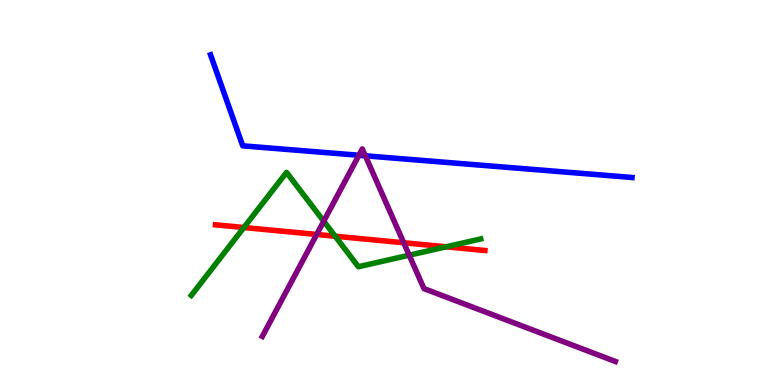[{'lines': ['blue', 'red'], 'intersections': []}, {'lines': ['green', 'red'], 'intersections': [{'x': 3.15, 'y': 4.09}, {'x': 4.32, 'y': 3.86}, {'x': 5.76, 'y': 3.59}]}, {'lines': ['purple', 'red'], 'intersections': [{'x': 4.09, 'y': 3.91}, {'x': 5.21, 'y': 3.69}]}, {'lines': ['blue', 'green'], 'intersections': []}, {'lines': ['blue', 'purple'], 'intersections': [{'x': 4.63, 'y': 5.97}, {'x': 4.71, 'y': 5.95}]}, {'lines': ['green', 'purple'], 'intersections': [{'x': 4.18, 'y': 4.25}, {'x': 5.28, 'y': 3.37}]}]